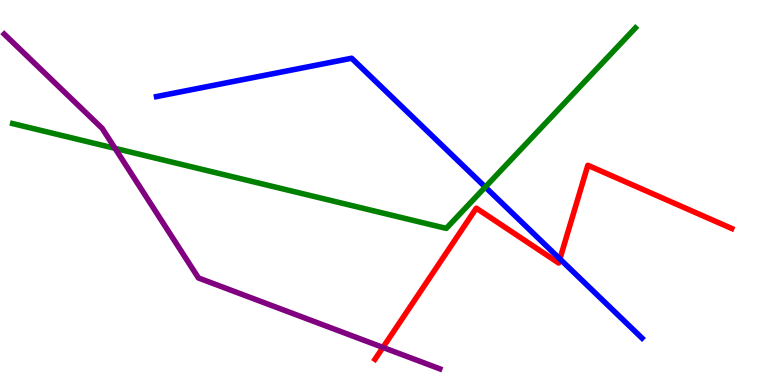[{'lines': ['blue', 'red'], 'intersections': [{'x': 7.22, 'y': 3.27}]}, {'lines': ['green', 'red'], 'intersections': []}, {'lines': ['purple', 'red'], 'intersections': [{'x': 4.94, 'y': 0.976}]}, {'lines': ['blue', 'green'], 'intersections': [{'x': 6.26, 'y': 5.14}]}, {'lines': ['blue', 'purple'], 'intersections': []}, {'lines': ['green', 'purple'], 'intersections': [{'x': 1.48, 'y': 6.15}]}]